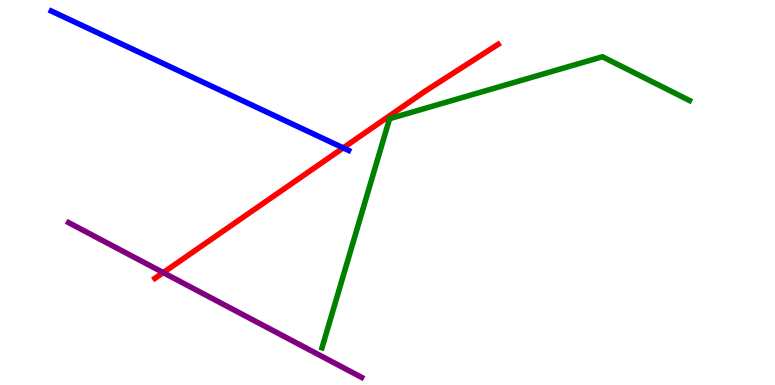[{'lines': ['blue', 'red'], 'intersections': [{'x': 4.43, 'y': 6.16}]}, {'lines': ['green', 'red'], 'intersections': []}, {'lines': ['purple', 'red'], 'intersections': [{'x': 2.11, 'y': 2.92}]}, {'lines': ['blue', 'green'], 'intersections': []}, {'lines': ['blue', 'purple'], 'intersections': []}, {'lines': ['green', 'purple'], 'intersections': []}]